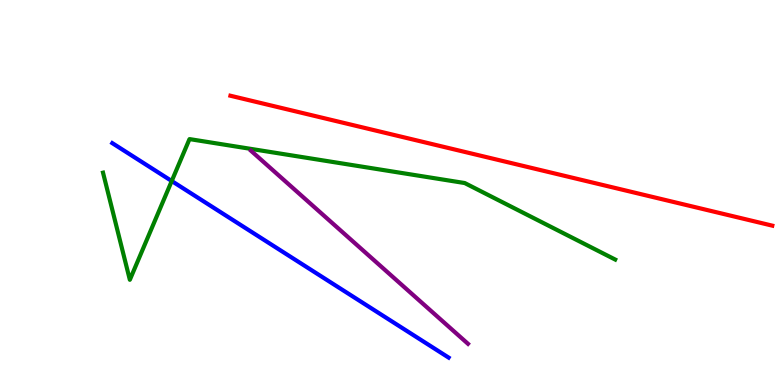[{'lines': ['blue', 'red'], 'intersections': []}, {'lines': ['green', 'red'], 'intersections': []}, {'lines': ['purple', 'red'], 'intersections': []}, {'lines': ['blue', 'green'], 'intersections': [{'x': 2.22, 'y': 5.3}]}, {'lines': ['blue', 'purple'], 'intersections': []}, {'lines': ['green', 'purple'], 'intersections': []}]